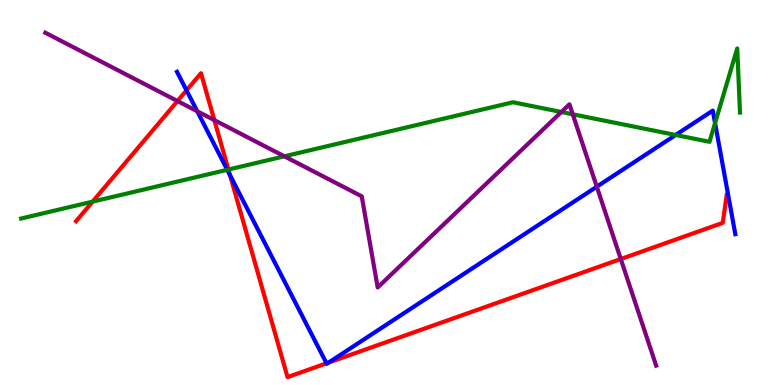[{'lines': ['blue', 'red'], 'intersections': [{'x': 2.41, 'y': 7.65}, {'x': 2.97, 'y': 5.45}, {'x': 4.21, 'y': 0.563}, {'x': 4.24, 'y': 0.584}]}, {'lines': ['green', 'red'], 'intersections': [{'x': 1.19, 'y': 4.76}, {'x': 2.95, 'y': 5.6}]}, {'lines': ['purple', 'red'], 'intersections': [{'x': 2.29, 'y': 7.38}, {'x': 2.77, 'y': 6.88}, {'x': 8.01, 'y': 3.27}]}, {'lines': ['blue', 'green'], 'intersections': [{'x': 2.93, 'y': 5.59}, {'x': 8.72, 'y': 6.49}, {'x': 9.23, 'y': 6.8}]}, {'lines': ['blue', 'purple'], 'intersections': [{'x': 2.54, 'y': 7.11}, {'x': 7.7, 'y': 5.15}]}, {'lines': ['green', 'purple'], 'intersections': [{'x': 3.67, 'y': 5.94}, {'x': 7.24, 'y': 7.09}, {'x': 7.39, 'y': 7.03}]}]